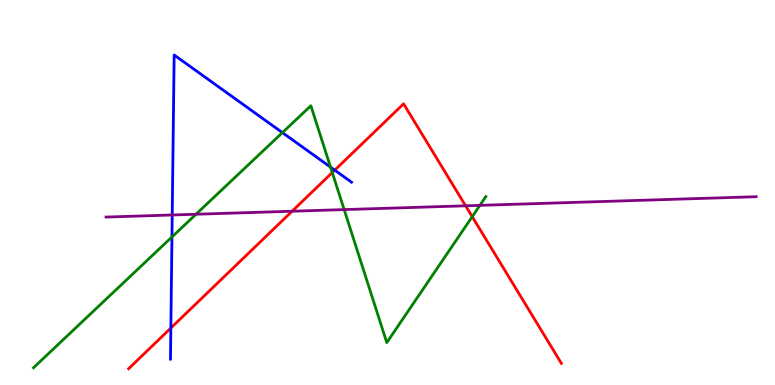[{'lines': ['blue', 'red'], 'intersections': [{'x': 2.2, 'y': 1.48}, {'x': 4.32, 'y': 5.58}]}, {'lines': ['green', 'red'], 'intersections': [{'x': 4.29, 'y': 5.52}, {'x': 6.09, 'y': 4.37}]}, {'lines': ['purple', 'red'], 'intersections': [{'x': 3.77, 'y': 4.51}, {'x': 6.01, 'y': 4.65}]}, {'lines': ['blue', 'green'], 'intersections': [{'x': 2.22, 'y': 3.85}, {'x': 3.64, 'y': 6.56}, {'x': 4.27, 'y': 5.66}]}, {'lines': ['blue', 'purple'], 'intersections': [{'x': 2.22, 'y': 4.42}]}, {'lines': ['green', 'purple'], 'intersections': [{'x': 2.53, 'y': 4.44}, {'x': 4.44, 'y': 4.56}, {'x': 6.19, 'y': 4.67}]}]